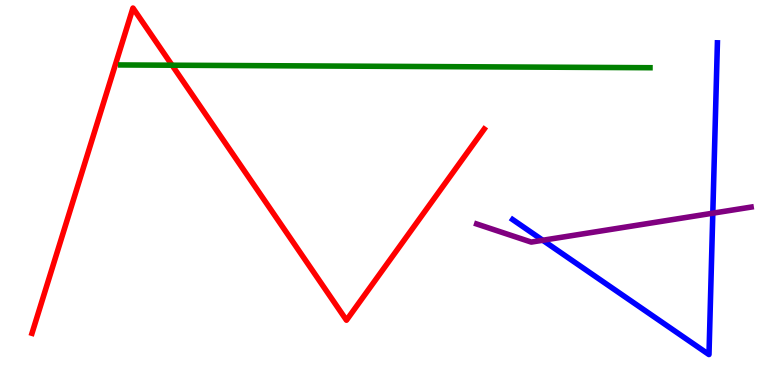[{'lines': ['blue', 'red'], 'intersections': []}, {'lines': ['green', 'red'], 'intersections': [{'x': 2.22, 'y': 8.31}]}, {'lines': ['purple', 'red'], 'intersections': []}, {'lines': ['blue', 'green'], 'intersections': []}, {'lines': ['blue', 'purple'], 'intersections': [{'x': 7.0, 'y': 3.76}, {'x': 9.2, 'y': 4.46}]}, {'lines': ['green', 'purple'], 'intersections': []}]